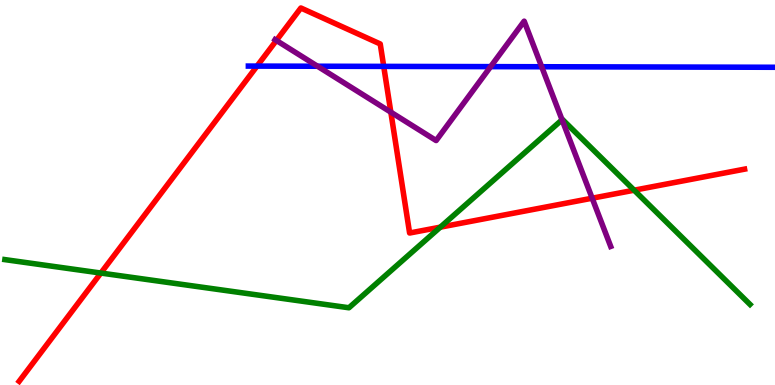[{'lines': ['blue', 'red'], 'intersections': [{'x': 3.32, 'y': 8.28}, {'x': 4.95, 'y': 8.28}]}, {'lines': ['green', 'red'], 'intersections': [{'x': 1.3, 'y': 2.91}, {'x': 5.68, 'y': 4.1}, {'x': 8.18, 'y': 5.06}]}, {'lines': ['purple', 'red'], 'intersections': [{'x': 3.57, 'y': 8.95}, {'x': 5.04, 'y': 7.09}, {'x': 7.64, 'y': 4.85}]}, {'lines': ['blue', 'green'], 'intersections': []}, {'lines': ['blue', 'purple'], 'intersections': [{'x': 4.1, 'y': 8.28}, {'x': 6.33, 'y': 8.27}, {'x': 6.99, 'y': 8.27}]}, {'lines': ['green', 'purple'], 'intersections': [{'x': 7.25, 'y': 6.89}]}]